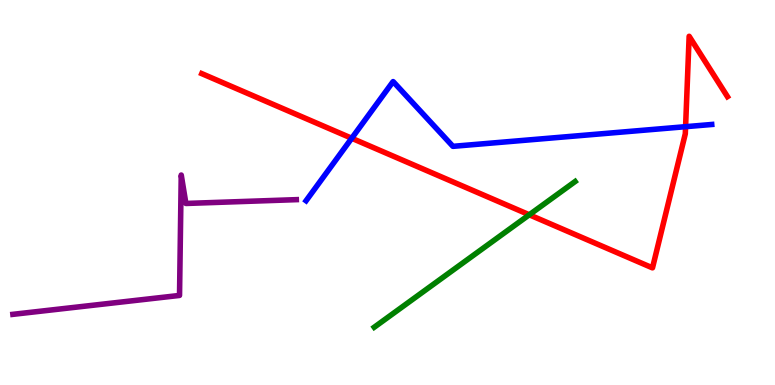[{'lines': ['blue', 'red'], 'intersections': [{'x': 4.54, 'y': 6.41}, {'x': 8.85, 'y': 6.71}]}, {'lines': ['green', 'red'], 'intersections': [{'x': 6.83, 'y': 4.42}]}, {'lines': ['purple', 'red'], 'intersections': []}, {'lines': ['blue', 'green'], 'intersections': []}, {'lines': ['blue', 'purple'], 'intersections': []}, {'lines': ['green', 'purple'], 'intersections': []}]